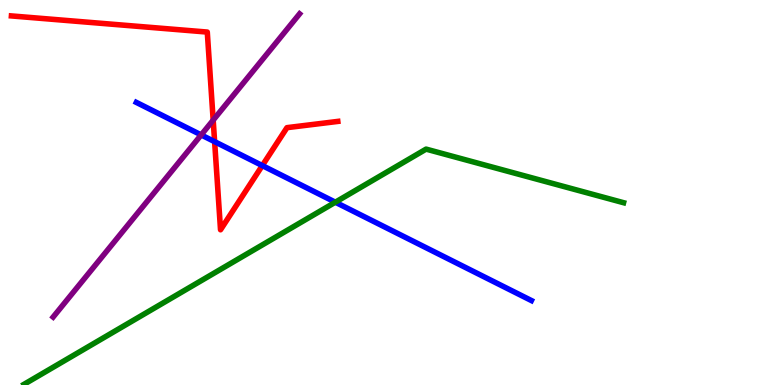[{'lines': ['blue', 'red'], 'intersections': [{'x': 2.77, 'y': 6.32}, {'x': 3.38, 'y': 5.7}]}, {'lines': ['green', 'red'], 'intersections': []}, {'lines': ['purple', 'red'], 'intersections': [{'x': 2.75, 'y': 6.88}]}, {'lines': ['blue', 'green'], 'intersections': [{'x': 4.33, 'y': 4.75}]}, {'lines': ['blue', 'purple'], 'intersections': [{'x': 2.6, 'y': 6.5}]}, {'lines': ['green', 'purple'], 'intersections': []}]